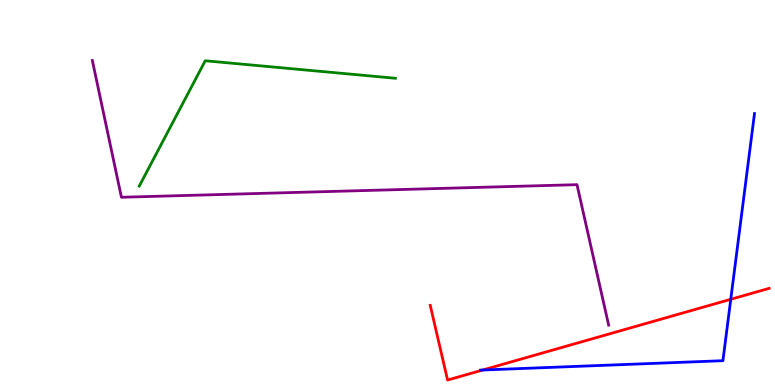[{'lines': ['blue', 'red'], 'intersections': [{'x': 6.23, 'y': 0.389}, {'x': 9.43, 'y': 2.23}]}, {'lines': ['green', 'red'], 'intersections': []}, {'lines': ['purple', 'red'], 'intersections': []}, {'lines': ['blue', 'green'], 'intersections': []}, {'lines': ['blue', 'purple'], 'intersections': []}, {'lines': ['green', 'purple'], 'intersections': []}]